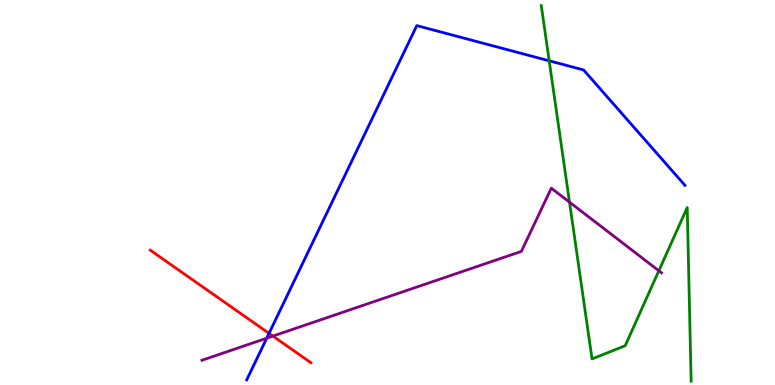[{'lines': ['blue', 'red'], 'intersections': [{'x': 3.47, 'y': 1.34}]}, {'lines': ['green', 'red'], 'intersections': []}, {'lines': ['purple', 'red'], 'intersections': [{'x': 3.52, 'y': 1.27}]}, {'lines': ['blue', 'green'], 'intersections': [{'x': 7.09, 'y': 8.42}]}, {'lines': ['blue', 'purple'], 'intersections': [{'x': 3.44, 'y': 1.22}]}, {'lines': ['green', 'purple'], 'intersections': [{'x': 7.35, 'y': 4.75}, {'x': 8.5, 'y': 2.97}]}]